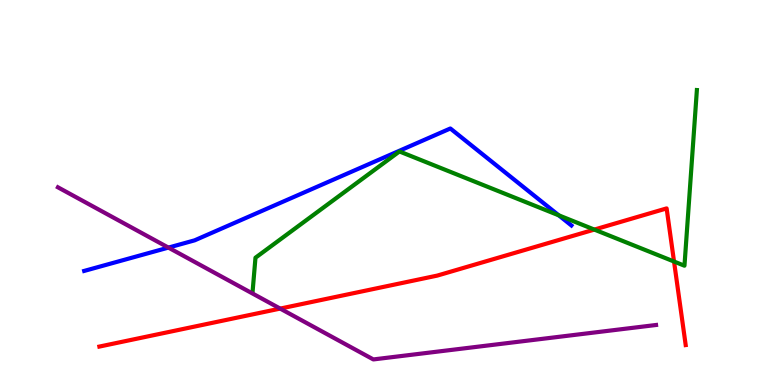[{'lines': ['blue', 'red'], 'intersections': []}, {'lines': ['green', 'red'], 'intersections': [{'x': 7.67, 'y': 4.04}, {'x': 8.7, 'y': 3.21}]}, {'lines': ['purple', 'red'], 'intersections': [{'x': 3.62, 'y': 1.98}]}, {'lines': ['blue', 'green'], 'intersections': [{'x': 7.21, 'y': 4.41}]}, {'lines': ['blue', 'purple'], 'intersections': [{'x': 2.17, 'y': 3.57}]}, {'lines': ['green', 'purple'], 'intersections': []}]